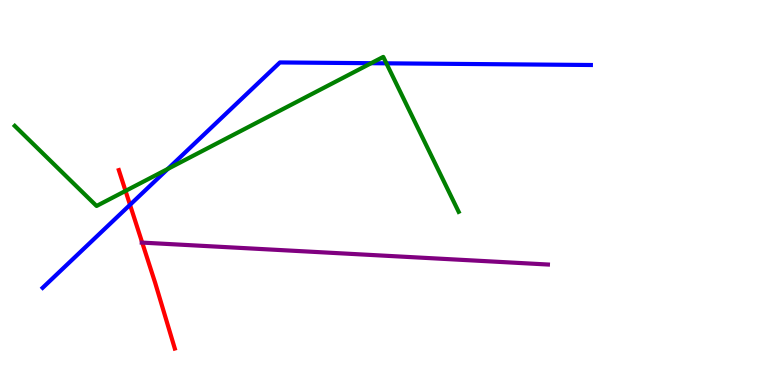[{'lines': ['blue', 'red'], 'intersections': [{'x': 1.68, 'y': 4.68}]}, {'lines': ['green', 'red'], 'intersections': [{'x': 1.62, 'y': 5.04}]}, {'lines': ['purple', 'red'], 'intersections': [{'x': 1.83, 'y': 3.7}]}, {'lines': ['blue', 'green'], 'intersections': [{'x': 2.17, 'y': 5.61}, {'x': 4.79, 'y': 8.36}, {'x': 4.99, 'y': 8.36}]}, {'lines': ['blue', 'purple'], 'intersections': []}, {'lines': ['green', 'purple'], 'intersections': []}]